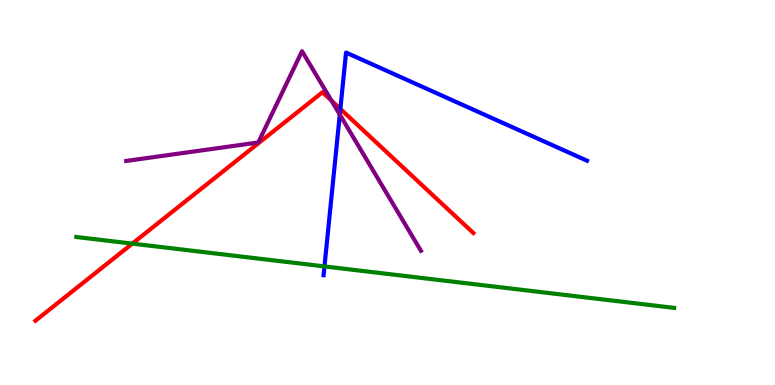[{'lines': ['blue', 'red'], 'intersections': [{'x': 4.39, 'y': 7.17}]}, {'lines': ['green', 'red'], 'intersections': [{'x': 1.71, 'y': 3.67}]}, {'lines': ['purple', 'red'], 'intersections': [{'x': 4.28, 'y': 7.39}]}, {'lines': ['blue', 'green'], 'intersections': [{'x': 4.19, 'y': 3.08}]}, {'lines': ['blue', 'purple'], 'intersections': [{'x': 4.38, 'y': 7.02}]}, {'lines': ['green', 'purple'], 'intersections': []}]